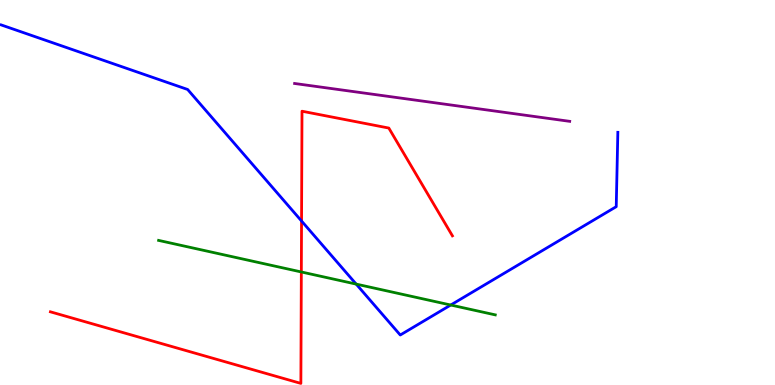[{'lines': ['blue', 'red'], 'intersections': [{'x': 3.89, 'y': 4.26}]}, {'lines': ['green', 'red'], 'intersections': [{'x': 3.89, 'y': 2.94}]}, {'lines': ['purple', 'red'], 'intersections': []}, {'lines': ['blue', 'green'], 'intersections': [{'x': 4.6, 'y': 2.62}, {'x': 5.82, 'y': 2.08}]}, {'lines': ['blue', 'purple'], 'intersections': []}, {'lines': ['green', 'purple'], 'intersections': []}]